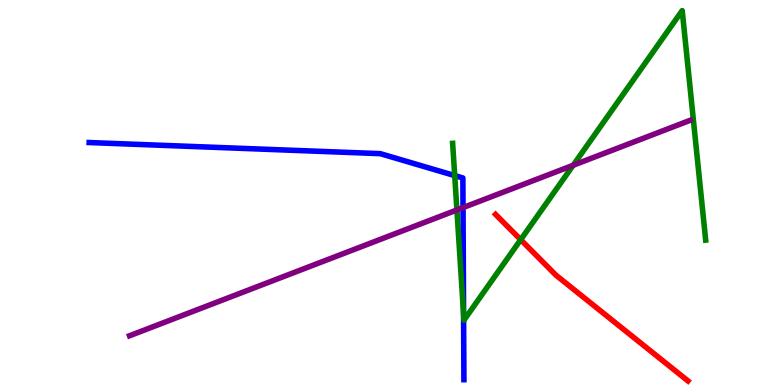[{'lines': ['blue', 'red'], 'intersections': []}, {'lines': ['green', 'red'], 'intersections': [{'x': 6.72, 'y': 3.77}]}, {'lines': ['purple', 'red'], 'intersections': []}, {'lines': ['blue', 'green'], 'intersections': [{'x': 5.87, 'y': 5.44}, {'x': 5.98, 'y': 1.84}]}, {'lines': ['blue', 'purple'], 'intersections': [{'x': 5.97, 'y': 4.61}]}, {'lines': ['green', 'purple'], 'intersections': [{'x': 5.9, 'y': 4.55}, {'x': 7.4, 'y': 5.71}]}]